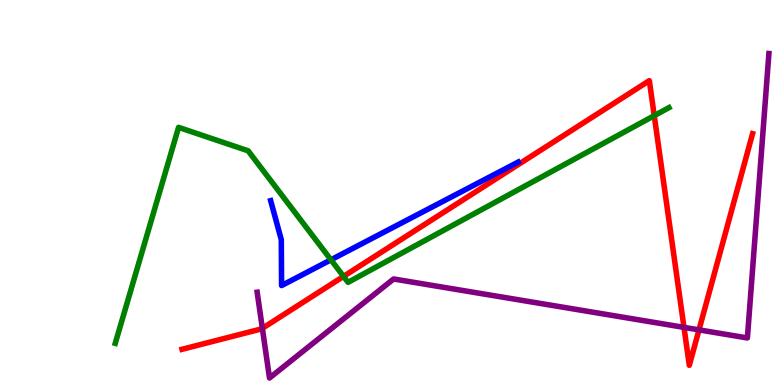[{'lines': ['blue', 'red'], 'intersections': []}, {'lines': ['green', 'red'], 'intersections': [{'x': 4.43, 'y': 2.82}, {'x': 8.44, 'y': 7.0}]}, {'lines': ['purple', 'red'], 'intersections': [{'x': 3.39, 'y': 1.47}, {'x': 8.83, 'y': 1.5}, {'x': 9.02, 'y': 1.43}]}, {'lines': ['blue', 'green'], 'intersections': [{'x': 4.27, 'y': 3.25}]}, {'lines': ['blue', 'purple'], 'intersections': []}, {'lines': ['green', 'purple'], 'intersections': []}]